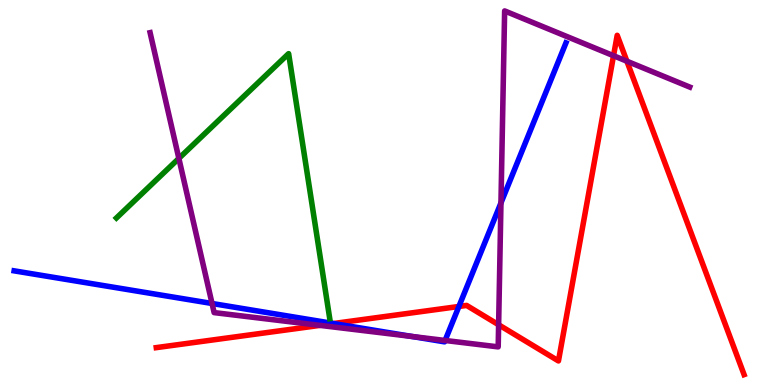[{'lines': ['blue', 'red'], 'intersections': [{'x': 4.3, 'y': 1.6}, {'x': 5.92, 'y': 2.04}]}, {'lines': ['green', 'red'], 'intersections': []}, {'lines': ['purple', 'red'], 'intersections': [{'x': 4.13, 'y': 1.55}, {'x': 6.43, 'y': 1.56}, {'x': 7.92, 'y': 8.55}, {'x': 8.09, 'y': 8.41}]}, {'lines': ['blue', 'green'], 'intersections': []}, {'lines': ['blue', 'purple'], 'intersections': [{'x': 2.74, 'y': 2.12}, {'x': 5.32, 'y': 1.26}, {'x': 5.74, 'y': 1.16}, {'x': 6.46, 'y': 4.73}]}, {'lines': ['green', 'purple'], 'intersections': [{'x': 2.31, 'y': 5.89}]}]